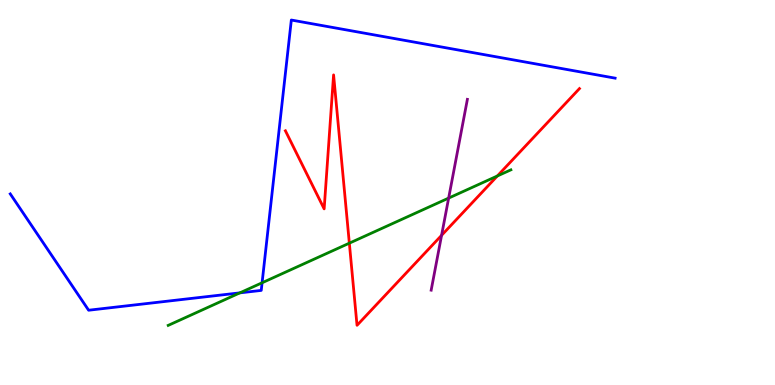[{'lines': ['blue', 'red'], 'intersections': []}, {'lines': ['green', 'red'], 'intersections': [{'x': 4.51, 'y': 3.68}, {'x': 6.42, 'y': 5.43}]}, {'lines': ['purple', 'red'], 'intersections': [{'x': 5.7, 'y': 3.89}]}, {'lines': ['blue', 'green'], 'intersections': [{'x': 3.1, 'y': 2.39}, {'x': 3.38, 'y': 2.66}]}, {'lines': ['blue', 'purple'], 'intersections': []}, {'lines': ['green', 'purple'], 'intersections': [{'x': 5.79, 'y': 4.85}]}]